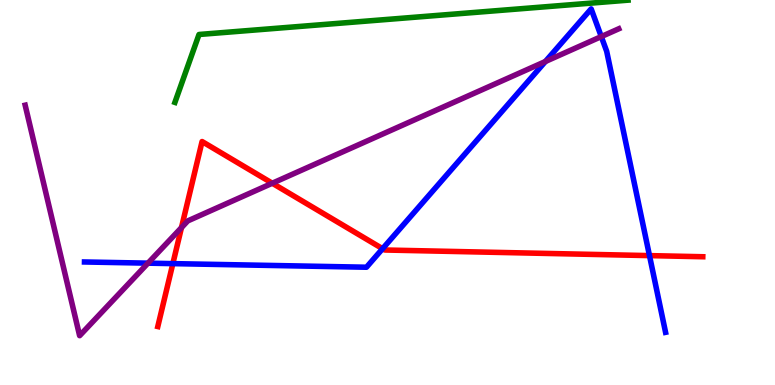[{'lines': ['blue', 'red'], 'intersections': [{'x': 2.23, 'y': 3.15}, {'x': 4.94, 'y': 3.54}, {'x': 8.38, 'y': 3.36}]}, {'lines': ['green', 'red'], 'intersections': []}, {'lines': ['purple', 'red'], 'intersections': [{'x': 2.34, 'y': 4.09}, {'x': 3.51, 'y': 5.24}]}, {'lines': ['blue', 'green'], 'intersections': []}, {'lines': ['blue', 'purple'], 'intersections': [{'x': 1.91, 'y': 3.16}, {'x': 7.04, 'y': 8.4}, {'x': 7.76, 'y': 9.05}]}, {'lines': ['green', 'purple'], 'intersections': []}]